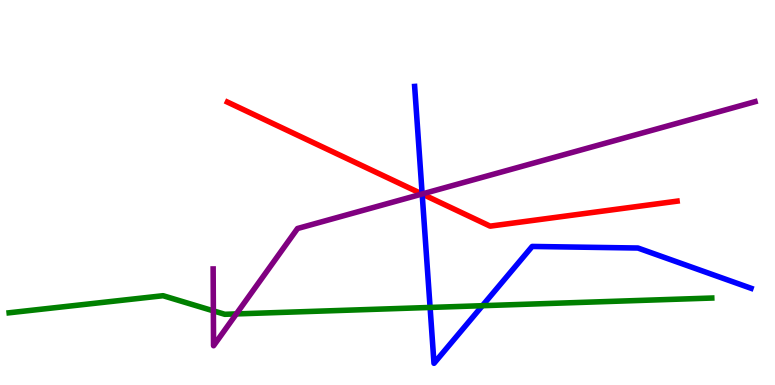[{'lines': ['blue', 'red'], 'intersections': [{'x': 5.45, 'y': 4.96}]}, {'lines': ['green', 'red'], 'intersections': []}, {'lines': ['purple', 'red'], 'intersections': [{'x': 5.45, 'y': 4.96}]}, {'lines': ['blue', 'green'], 'intersections': [{'x': 5.55, 'y': 2.01}, {'x': 6.22, 'y': 2.06}]}, {'lines': ['blue', 'purple'], 'intersections': [{'x': 5.45, 'y': 4.96}]}, {'lines': ['green', 'purple'], 'intersections': [{'x': 2.75, 'y': 1.93}, {'x': 3.05, 'y': 1.85}]}]